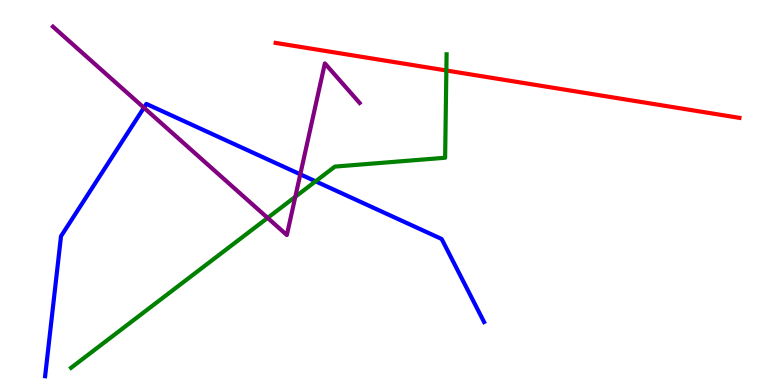[{'lines': ['blue', 'red'], 'intersections': []}, {'lines': ['green', 'red'], 'intersections': [{'x': 5.76, 'y': 8.17}]}, {'lines': ['purple', 'red'], 'intersections': []}, {'lines': ['blue', 'green'], 'intersections': [{'x': 4.07, 'y': 5.29}]}, {'lines': ['blue', 'purple'], 'intersections': [{'x': 1.86, 'y': 7.2}, {'x': 3.87, 'y': 5.47}]}, {'lines': ['green', 'purple'], 'intersections': [{'x': 3.45, 'y': 4.34}, {'x': 3.81, 'y': 4.89}]}]